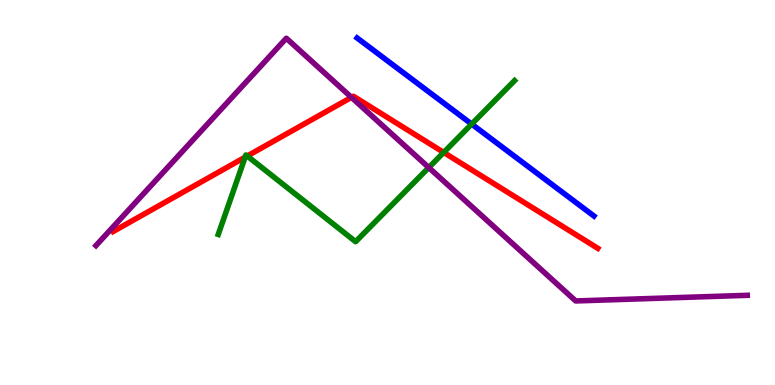[{'lines': ['blue', 'red'], 'intersections': []}, {'lines': ['green', 'red'], 'intersections': [{'x': 3.16, 'y': 5.92}, {'x': 3.19, 'y': 5.95}, {'x': 5.73, 'y': 6.04}]}, {'lines': ['purple', 'red'], 'intersections': [{'x': 4.53, 'y': 7.47}]}, {'lines': ['blue', 'green'], 'intersections': [{'x': 6.09, 'y': 6.78}]}, {'lines': ['blue', 'purple'], 'intersections': []}, {'lines': ['green', 'purple'], 'intersections': [{'x': 5.53, 'y': 5.65}]}]